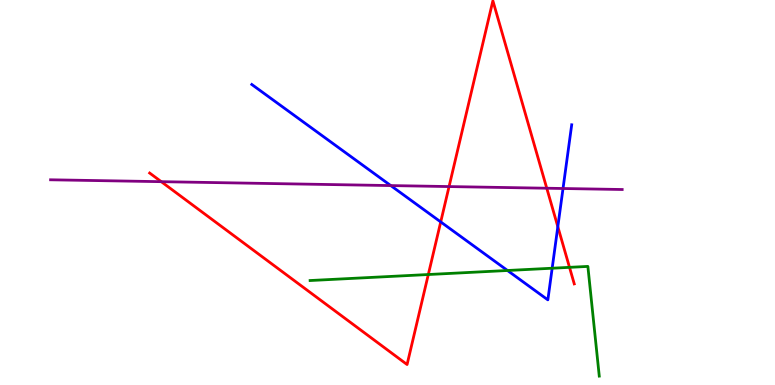[{'lines': ['blue', 'red'], 'intersections': [{'x': 5.69, 'y': 4.24}, {'x': 7.2, 'y': 4.11}]}, {'lines': ['green', 'red'], 'intersections': [{'x': 5.53, 'y': 2.87}, {'x': 7.35, 'y': 3.06}]}, {'lines': ['purple', 'red'], 'intersections': [{'x': 2.08, 'y': 5.28}, {'x': 5.79, 'y': 5.15}, {'x': 7.06, 'y': 5.11}]}, {'lines': ['blue', 'green'], 'intersections': [{'x': 6.55, 'y': 2.97}, {'x': 7.12, 'y': 3.03}]}, {'lines': ['blue', 'purple'], 'intersections': [{'x': 5.04, 'y': 5.18}, {'x': 7.26, 'y': 5.1}]}, {'lines': ['green', 'purple'], 'intersections': []}]